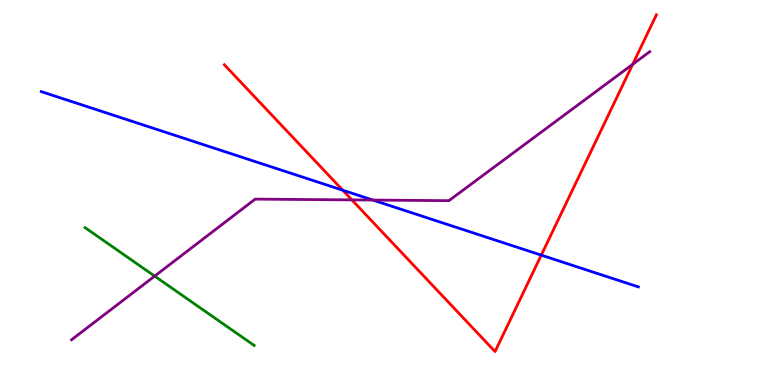[{'lines': ['blue', 'red'], 'intersections': [{'x': 4.42, 'y': 5.06}, {'x': 6.98, 'y': 3.37}]}, {'lines': ['green', 'red'], 'intersections': []}, {'lines': ['purple', 'red'], 'intersections': [{'x': 4.54, 'y': 4.81}, {'x': 8.16, 'y': 8.33}]}, {'lines': ['blue', 'green'], 'intersections': []}, {'lines': ['blue', 'purple'], 'intersections': [{'x': 4.81, 'y': 4.8}]}, {'lines': ['green', 'purple'], 'intersections': [{'x': 2.0, 'y': 2.83}]}]